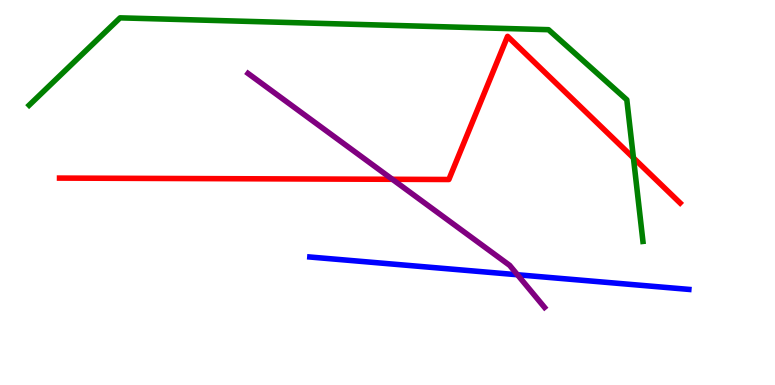[{'lines': ['blue', 'red'], 'intersections': []}, {'lines': ['green', 'red'], 'intersections': [{'x': 8.17, 'y': 5.9}]}, {'lines': ['purple', 'red'], 'intersections': [{'x': 5.06, 'y': 5.34}]}, {'lines': ['blue', 'green'], 'intersections': []}, {'lines': ['blue', 'purple'], 'intersections': [{'x': 6.68, 'y': 2.86}]}, {'lines': ['green', 'purple'], 'intersections': []}]